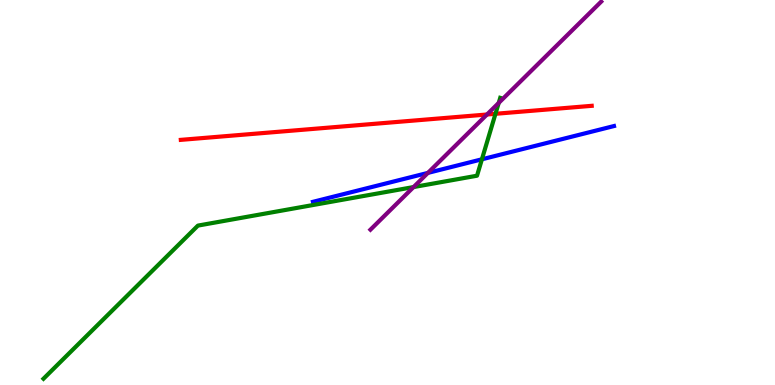[{'lines': ['blue', 'red'], 'intersections': []}, {'lines': ['green', 'red'], 'intersections': [{'x': 6.39, 'y': 7.04}]}, {'lines': ['purple', 'red'], 'intersections': [{'x': 6.28, 'y': 7.03}]}, {'lines': ['blue', 'green'], 'intersections': [{'x': 6.22, 'y': 5.86}]}, {'lines': ['blue', 'purple'], 'intersections': [{'x': 5.52, 'y': 5.51}]}, {'lines': ['green', 'purple'], 'intersections': [{'x': 5.34, 'y': 5.14}, {'x': 6.44, 'y': 7.33}]}]